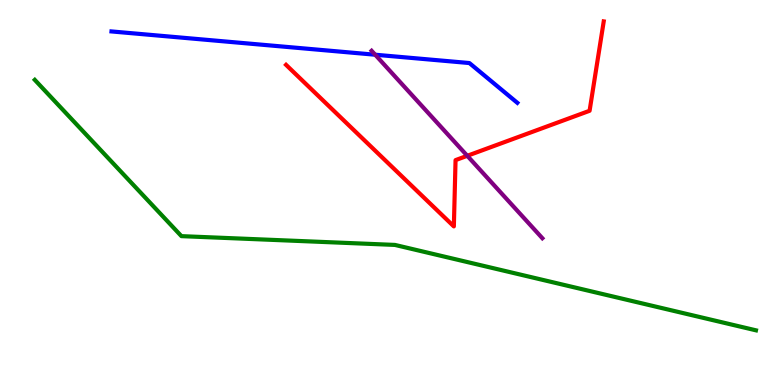[{'lines': ['blue', 'red'], 'intersections': []}, {'lines': ['green', 'red'], 'intersections': []}, {'lines': ['purple', 'red'], 'intersections': [{'x': 6.03, 'y': 5.95}]}, {'lines': ['blue', 'green'], 'intersections': []}, {'lines': ['blue', 'purple'], 'intersections': [{'x': 4.84, 'y': 8.58}]}, {'lines': ['green', 'purple'], 'intersections': []}]